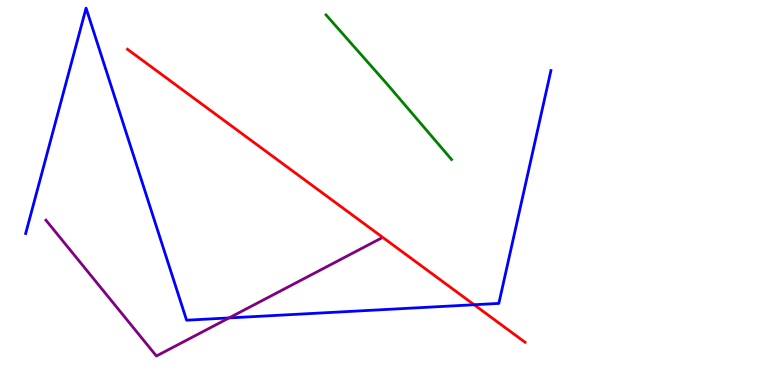[{'lines': ['blue', 'red'], 'intersections': [{'x': 6.12, 'y': 2.08}]}, {'lines': ['green', 'red'], 'intersections': []}, {'lines': ['purple', 'red'], 'intersections': []}, {'lines': ['blue', 'green'], 'intersections': []}, {'lines': ['blue', 'purple'], 'intersections': [{'x': 2.96, 'y': 1.74}]}, {'lines': ['green', 'purple'], 'intersections': []}]